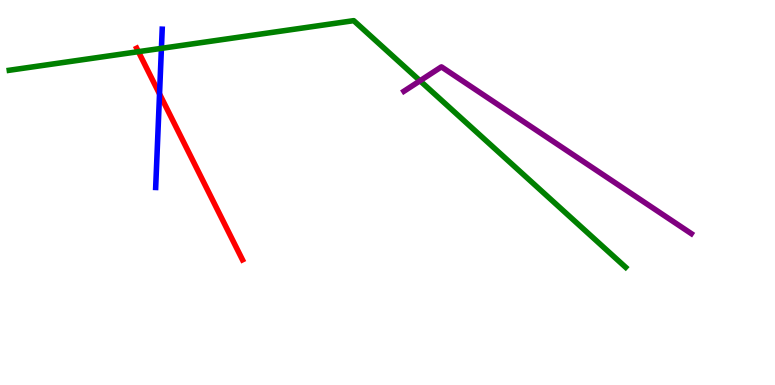[{'lines': ['blue', 'red'], 'intersections': [{'x': 2.06, 'y': 7.56}]}, {'lines': ['green', 'red'], 'intersections': [{'x': 1.79, 'y': 8.66}]}, {'lines': ['purple', 'red'], 'intersections': []}, {'lines': ['blue', 'green'], 'intersections': [{'x': 2.08, 'y': 8.74}]}, {'lines': ['blue', 'purple'], 'intersections': []}, {'lines': ['green', 'purple'], 'intersections': [{'x': 5.42, 'y': 7.9}]}]